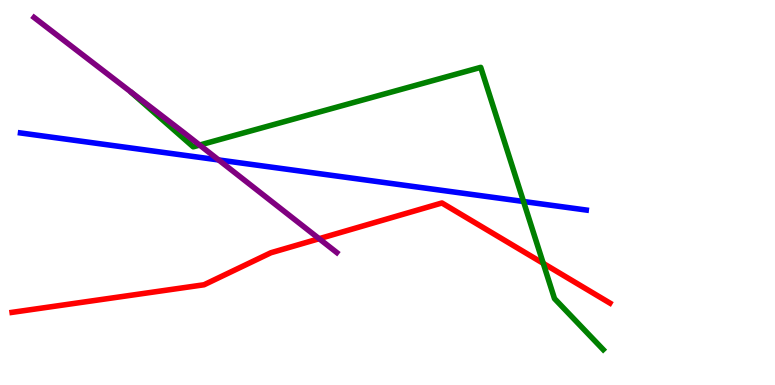[{'lines': ['blue', 'red'], 'intersections': []}, {'lines': ['green', 'red'], 'intersections': [{'x': 7.01, 'y': 3.16}]}, {'lines': ['purple', 'red'], 'intersections': [{'x': 4.12, 'y': 3.8}]}, {'lines': ['blue', 'green'], 'intersections': [{'x': 6.76, 'y': 4.77}]}, {'lines': ['blue', 'purple'], 'intersections': [{'x': 2.82, 'y': 5.85}]}, {'lines': ['green', 'purple'], 'intersections': [{'x': 2.58, 'y': 6.23}]}]